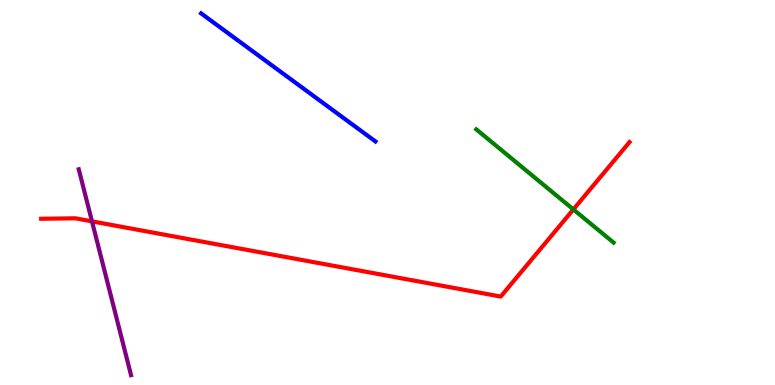[{'lines': ['blue', 'red'], 'intersections': []}, {'lines': ['green', 'red'], 'intersections': [{'x': 7.4, 'y': 4.56}]}, {'lines': ['purple', 'red'], 'intersections': [{'x': 1.19, 'y': 4.25}]}, {'lines': ['blue', 'green'], 'intersections': []}, {'lines': ['blue', 'purple'], 'intersections': []}, {'lines': ['green', 'purple'], 'intersections': []}]